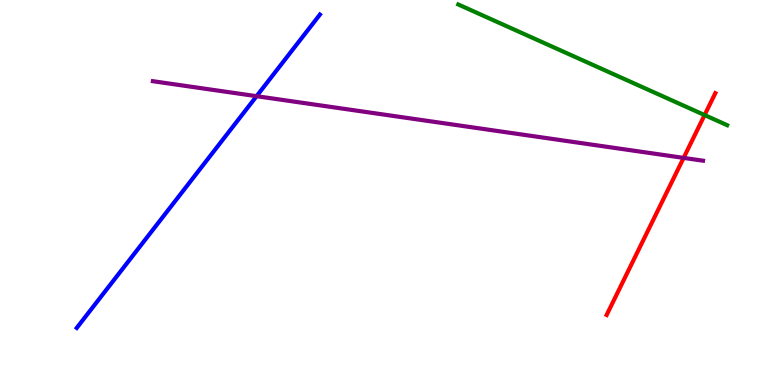[{'lines': ['blue', 'red'], 'intersections': []}, {'lines': ['green', 'red'], 'intersections': [{'x': 9.09, 'y': 7.01}]}, {'lines': ['purple', 'red'], 'intersections': [{'x': 8.82, 'y': 5.9}]}, {'lines': ['blue', 'green'], 'intersections': []}, {'lines': ['blue', 'purple'], 'intersections': [{'x': 3.31, 'y': 7.5}]}, {'lines': ['green', 'purple'], 'intersections': []}]